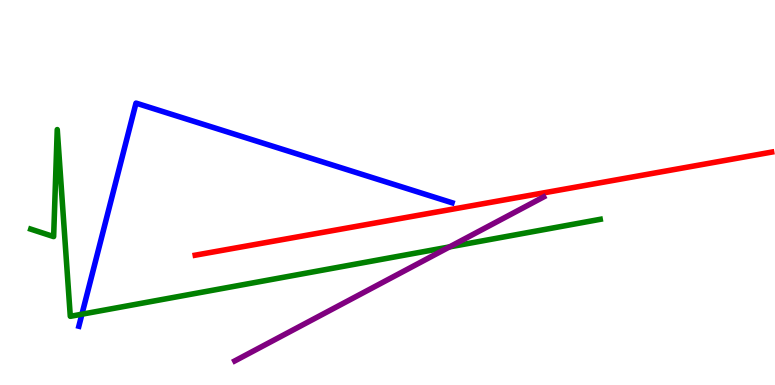[{'lines': ['blue', 'red'], 'intersections': []}, {'lines': ['green', 'red'], 'intersections': []}, {'lines': ['purple', 'red'], 'intersections': []}, {'lines': ['blue', 'green'], 'intersections': [{'x': 1.06, 'y': 1.84}]}, {'lines': ['blue', 'purple'], 'intersections': []}, {'lines': ['green', 'purple'], 'intersections': [{'x': 5.8, 'y': 3.59}]}]